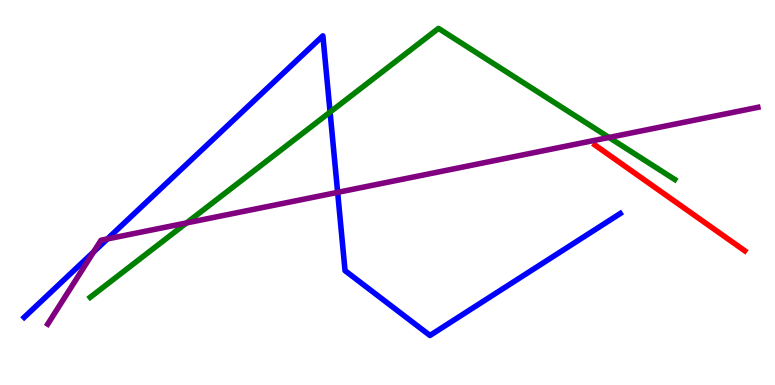[{'lines': ['blue', 'red'], 'intersections': []}, {'lines': ['green', 'red'], 'intersections': []}, {'lines': ['purple', 'red'], 'intersections': []}, {'lines': ['blue', 'green'], 'intersections': [{'x': 4.26, 'y': 7.09}]}, {'lines': ['blue', 'purple'], 'intersections': [{'x': 1.21, 'y': 3.46}, {'x': 1.39, 'y': 3.79}, {'x': 4.36, 'y': 5.0}]}, {'lines': ['green', 'purple'], 'intersections': [{'x': 2.41, 'y': 4.21}, {'x': 7.86, 'y': 6.43}]}]